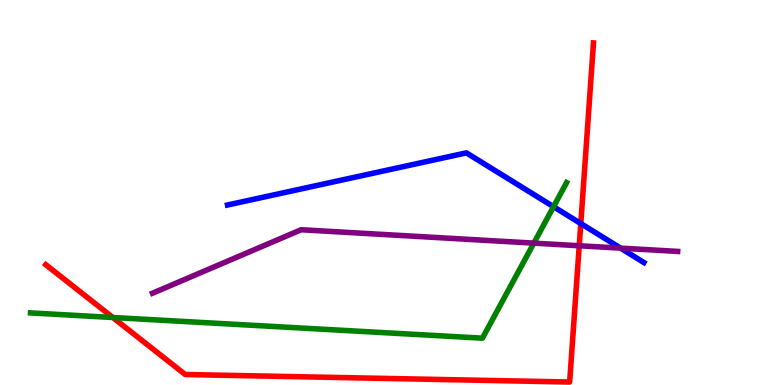[{'lines': ['blue', 'red'], 'intersections': [{'x': 7.49, 'y': 4.19}]}, {'lines': ['green', 'red'], 'intersections': [{'x': 1.46, 'y': 1.75}]}, {'lines': ['purple', 'red'], 'intersections': [{'x': 7.47, 'y': 3.62}]}, {'lines': ['blue', 'green'], 'intersections': [{'x': 7.14, 'y': 4.63}]}, {'lines': ['blue', 'purple'], 'intersections': [{'x': 8.01, 'y': 3.56}]}, {'lines': ['green', 'purple'], 'intersections': [{'x': 6.89, 'y': 3.68}]}]